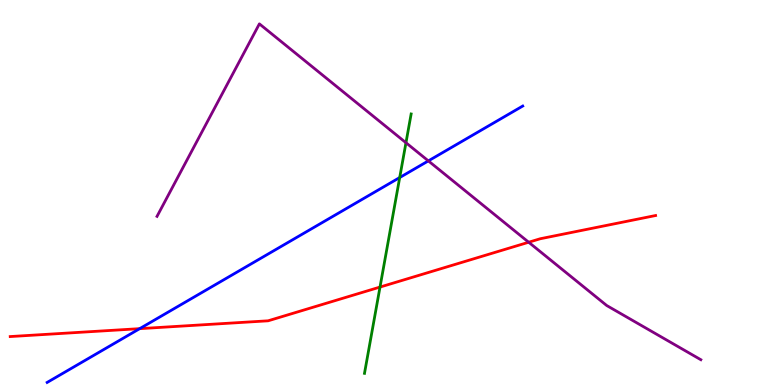[{'lines': ['blue', 'red'], 'intersections': [{'x': 1.8, 'y': 1.46}]}, {'lines': ['green', 'red'], 'intersections': [{'x': 4.9, 'y': 2.54}]}, {'lines': ['purple', 'red'], 'intersections': [{'x': 6.82, 'y': 3.71}]}, {'lines': ['blue', 'green'], 'intersections': [{'x': 5.16, 'y': 5.39}]}, {'lines': ['blue', 'purple'], 'intersections': [{'x': 5.53, 'y': 5.82}]}, {'lines': ['green', 'purple'], 'intersections': [{'x': 5.24, 'y': 6.29}]}]